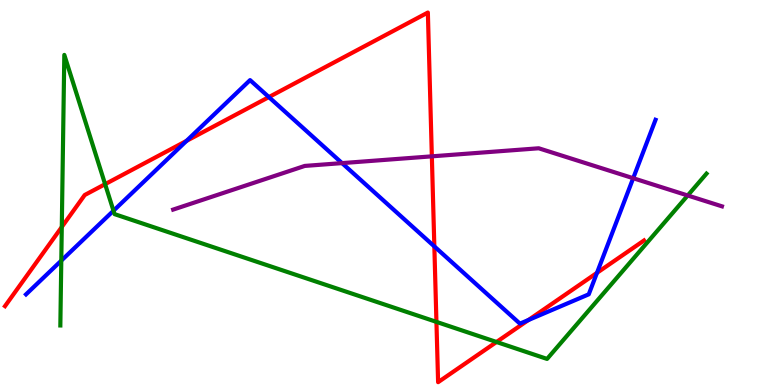[{'lines': ['blue', 'red'], 'intersections': [{'x': 2.41, 'y': 6.34}, {'x': 3.47, 'y': 7.48}, {'x': 5.6, 'y': 3.6}, {'x': 6.82, 'y': 1.69}, {'x': 7.7, 'y': 2.91}]}, {'lines': ['green', 'red'], 'intersections': [{'x': 0.797, 'y': 4.1}, {'x': 1.36, 'y': 5.22}, {'x': 5.63, 'y': 1.64}, {'x': 6.41, 'y': 1.12}]}, {'lines': ['purple', 'red'], 'intersections': [{'x': 5.57, 'y': 5.94}]}, {'lines': ['blue', 'green'], 'intersections': [{'x': 0.791, 'y': 3.23}, {'x': 1.46, 'y': 4.53}]}, {'lines': ['blue', 'purple'], 'intersections': [{'x': 4.41, 'y': 5.76}, {'x': 8.17, 'y': 5.37}]}, {'lines': ['green', 'purple'], 'intersections': [{'x': 8.87, 'y': 4.92}]}]